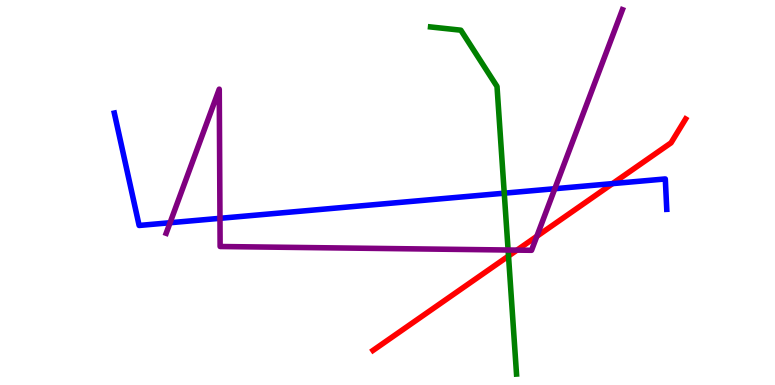[{'lines': ['blue', 'red'], 'intersections': [{'x': 7.9, 'y': 5.23}]}, {'lines': ['green', 'red'], 'intersections': [{'x': 6.56, 'y': 3.35}]}, {'lines': ['purple', 'red'], 'intersections': [{'x': 6.67, 'y': 3.5}, {'x': 6.93, 'y': 3.86}]}, {'lines': ['blue', 'green'], 'intersections': [{'x': 6.51, 'y': 4.98}]}, {'lines': ['blue', 'purple'], 'intersections': [{'x': 2.19, 'y': 4.21}, {'x': 2.84, 'y': 4.33}, {'x': 7.16, 'y': 5.1}]}, {'lines': ['green', 'purple'], 'intersections': [{'x': 6.56, 'y': 3.51}]}]